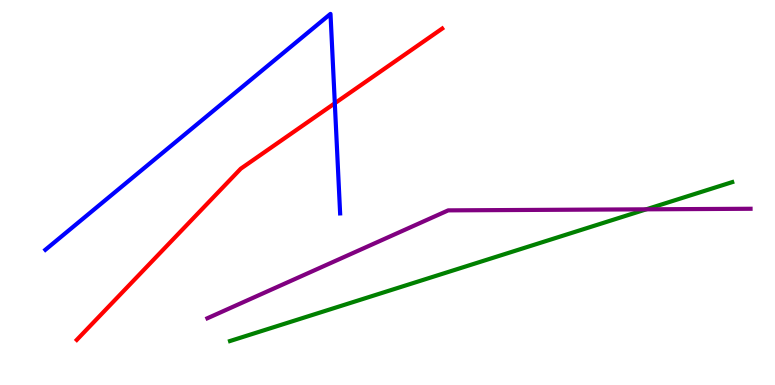[{'lines': ['blue', 'red'], 'intersections': [{'x': 4.32, 'y': 7.32}]}, {'lines': ['green', 'red'], 'intersections': []}, {'lines': ['purple', 'red'], 'intersections': []}, {'lines': ['blue', 'green'], 'intersections': []}, {'lines': ['blue', 'purple'], 'intersections': []}, {'lines': ['green', 'purple'], 'intersections': [{'x': 8.34, 'y': 4.56}]}]